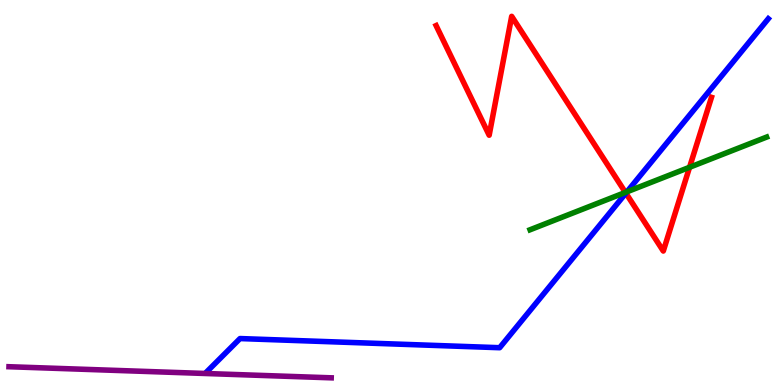[{'lines': ['blue', 'red'], 'intersections': [{'x': 8.08, 'y': 4.98}]}, {'lines': ['green', 'red'], 'intersections': [{'x': 8.07, 'y': 5.0}, {'x': 8.9, 'y': 5.66}]}, {'lines': ['purple', 'red'], 'intersections': []}, {'lines': ['blue', 'green'], 'intersections': [{'x': 8.09, 'y': 5.02}]}, {'lines': ['blue', 'purple'], 'intersections': []}, {'lines': ['green', 'purple'], 'intersections': []}]